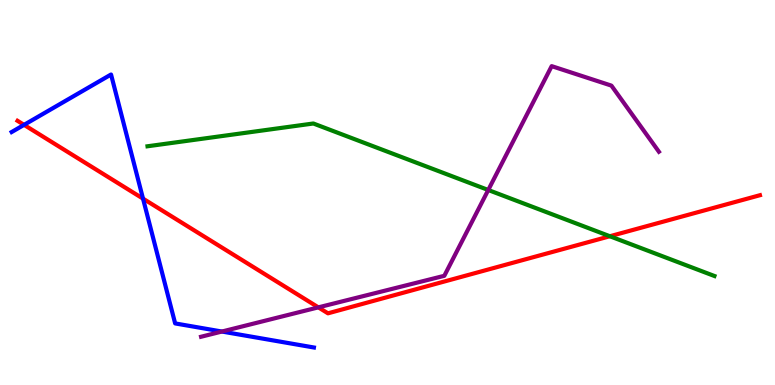[{'lines': ['blue', 'red'], 'intersections': [{'x': 0.31, 'y': 6.76}, {'x': 1.85, 'y': 4.84}]}, {'lines': ['green', 'red'], 'intersections': [{'x': 7.87, 'y': 3.86}]}, {'lines': ['purple', 'red'], 'intersections': [{'x': 4.11, 'y': 2.02}]}, {'lines': ['blue', 'green'], 'intersections': []}, {'lines': ['blue', 'purple'], 'intersections': [{'x': 2.86, 'y': 1.39}]}, {'lines': ['green', 'purple'], 'intersections': [{'x': 6.3, 'y': 5.06}]}]